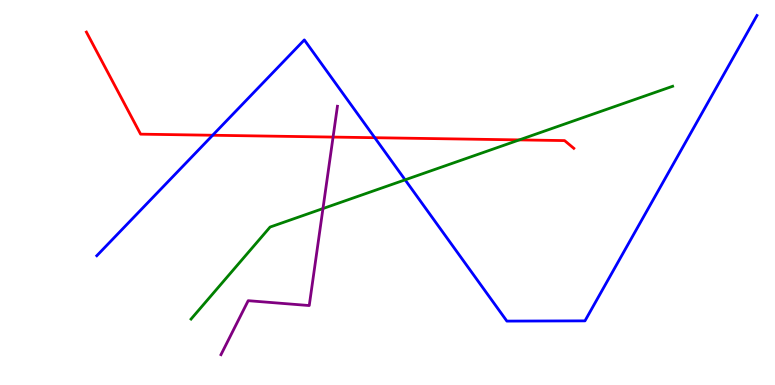[{'lines': ['blue', 'red'], 'intersections': [{'x': 2.74, 'y': 6.49}, {'x': 4.84, 'y': 6.42}]}, {'lines': ['green', 'red'], 'intersections': [{'x': 6.7, 'y': 6.37}]}, {'lines': ['purple', 'red'], 'intersections': [{'x': 4.3, 'y': 6.44}]}, {'lines': ['blue', 'green'], 'intersections': [{'x': 5.23, 'y': 5.33}]}, {'lines': ['blue', 'purple'], 'intersections': []}, {'lines': ['green', 'purple'], 'intersections': [{'x': 4.17, 'y': 4.58}]}]